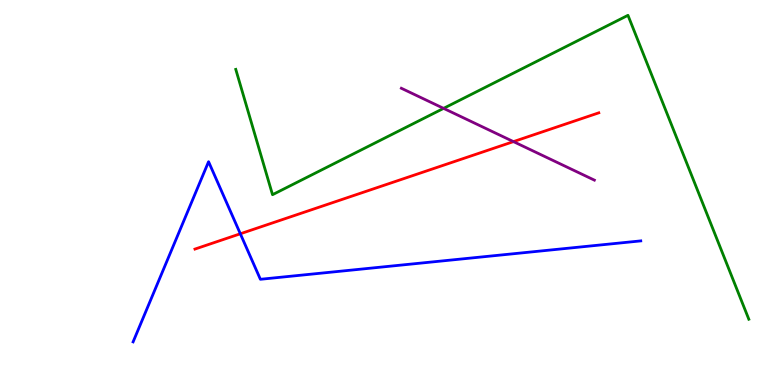[{'lines': ['blue', 'red'], 'intersections': [{'x': 3.1, 'y': 3.93}]}, {'lines': ['green', 'red'], 'intersections': []}, {'lines': ['purple', 'red'], 'intersections': [{'x': 6.63, 'y': 6.32}]}, {'lines': ['blue', 'green'], 'intersections': []}, {'lines': ['blue', 'purple'], 'intersections': []}, {'lines': ['green', 'purple'], 'intersections': [{'x': 5.72, 'y': 7.19}]}]